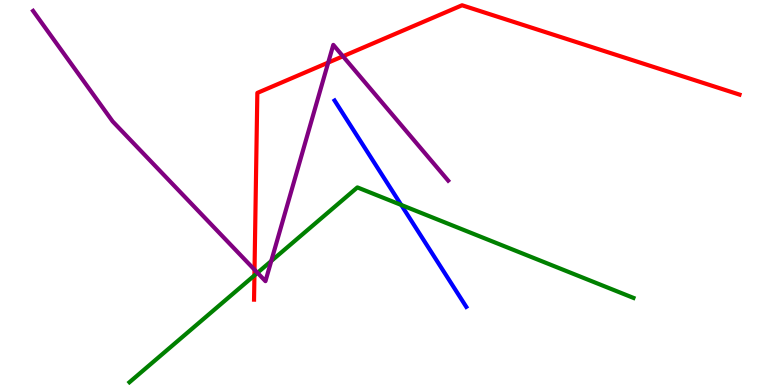[{'lines': ['blue', 'red'], 'intersections': []}, {'lines': ['green', 'red'], 'intersections': [{'x': 3.28, 'y': 2.85}]}, {'lines': ['purple', 'red'], 'intersections': [{'x': 3.28, 'y': 2.99}, {'x': 4.24, 'y': 8.37}, {'x': 4.43, 'y': 8.54}]}, {'lines': ['blue', 'green'], 'intersections': [{'x': 5.18, 'y': 4.68}]}, {'lines': ['blue', 'purple'], 'intersections': []}, {'lines': ['green', 'purple'], 'intersections': [{'x': 3.32, 'y': 2.91}, {'x': 3.5, 'y': 3.22}]}]